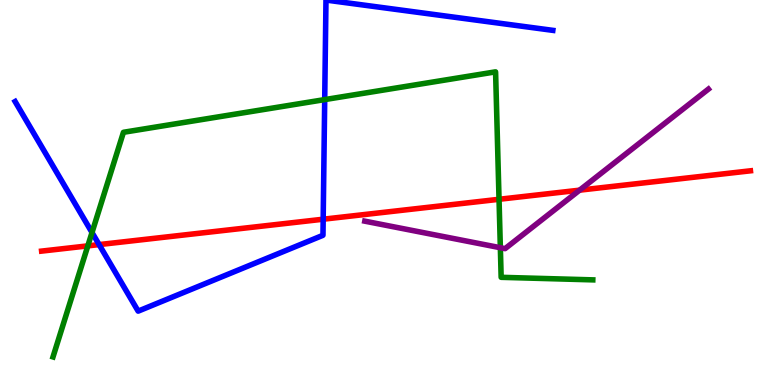[{'lines': ['blue', 'red'], 'intersections': [{'x': 1.28, 'y': 3.65}, {'x': 4.17, 'y': 4.31}]}, {'lines': ['green', 'red'], 'intersections': [{'x': 1.13, 'y': 3.61}, {'x': 6.44, 'y': 4.82}]}, {'lines': ['purple', 'red'], 'intersections': [{'x': 7.48, 'y': 5.06}]}, {'lines': ['blue', 'green'], 'intersections': [{'x': 1.19, 'y': 3.96}, {'x': 4.19, 'y': 7.41}]}, {'lines': ['blue', 'purple'], 'intersections': []}, {'lines': ['green', 'purple'], 'intersections': [{'x': 6.46, 'y': 3.57}]}]